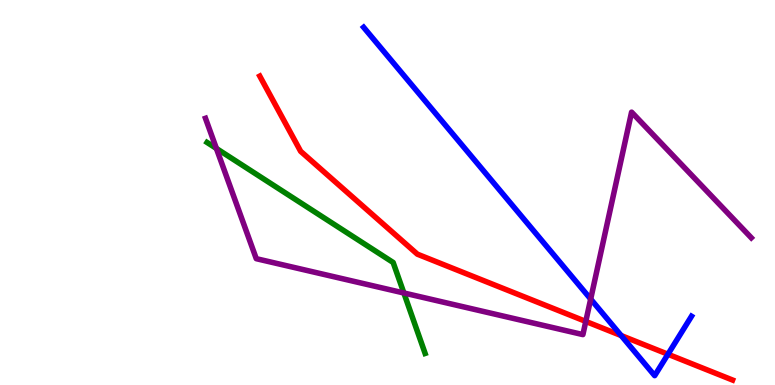[{'lines': ['blue', 'red'], 'intersections': [{'x': 8.02, 'y': 1.28}, {'x': 8.62, 'y': 0.799}]}, {'lines': ['green', 'red'], 'intersections': []}, {'lines': ['purple', 'red'], 'intersections': [{'x': 7.56, 'y': 1.65}]}, {'lines': ['blue', 'green'], 'intersections': []}, {'lines': ['blue', 'purple'], 'intersections': [{'x': 7.62, 'y': 2.23}]}, {'lines': ['green', 'purple'], 'intersections': [{'x': 2.79, 'y': 6.14}, {'x': 5.21, 'y': 2.39}]}]